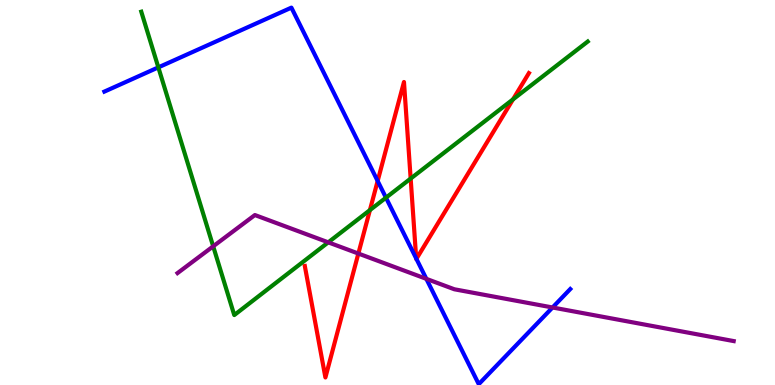[{'lines': ['blue', 'red'], 'intersections': [{'x': 4.87, 'y': 5.3}, {'x': 5.37, 'y': 3.29}, {'x': 5.37, 'y': 3.28}]}, {'lines': ['green', 'red'], 'intersections': [{'x': 4.77, 'y': 4.54}, {'x': 5.3, 'y': 5.36}, {'x': 6.62, 'y': 7.42}]}, {'lines': ['purple', 'red'], 'intersections': [{'x': 4.62, 'y': 3.41}]}, {'lines': ['blue', 'green'], 'intersections': [{'x': 2.04, 'y': 8.25}, {'x': 4.98, 'y': 4.87}]}, {'lines': ['blue', 'purple'], 'intersections': [{'x': 5.5, 'y': 2.76}, {'x': 7.13, 'y': 2.01}]}, {'lines': ['green', 'purple'], 'intersections': [{'x': 2.75, 'y': 3.6}, {'x': 4.24, 'y': 3.71}]}]